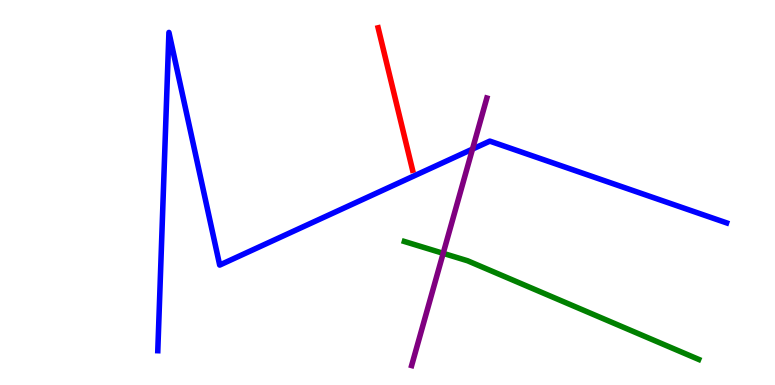[{'lines': ['blue', 'red'], 'intersections': []}, {'lines': ['green', 'red'], 'intersections': []}, {'lines': ['purple', 'red'], 'intersections': []}, {'lines': ['blue', 'green'], 'intersections': []}, {'lines': ['blue', 'purple'], 'intersections': [{'x': 6.1, 'y': 6.13}]}, {'lines': ['green', 'purple'], 'intersections': [{'x': 5.72, 'y': 3.42}]}]